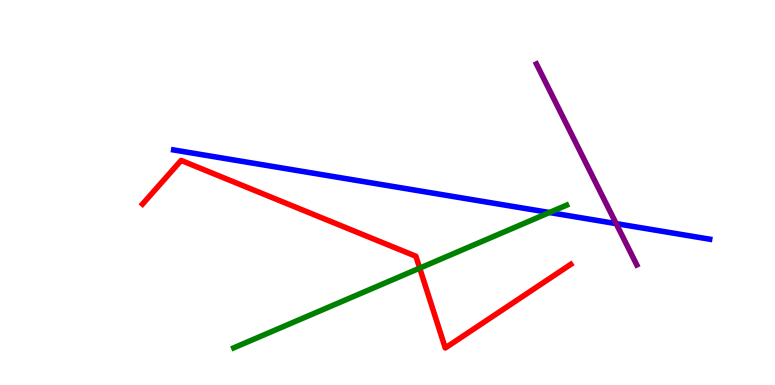[{'lines': ['blue', 'red'], 'intersections': []}, {'lines': ['green', 'red'], 'intersections': [{'x': 5.42, 'y': 3.04}]}, {'lines': ['purple', 'red'], 'intersections': []}, {'lines': ['blue', 'green'], 'intersections': [{'x': 7.09, 'y': 4.48}]}, {'lines': ['blue', 'purple'], 'intersections': [{'x': 7.95, 'y': 4.19}]}, {'lines': ['green', 'purple'], 'intersections': []}]